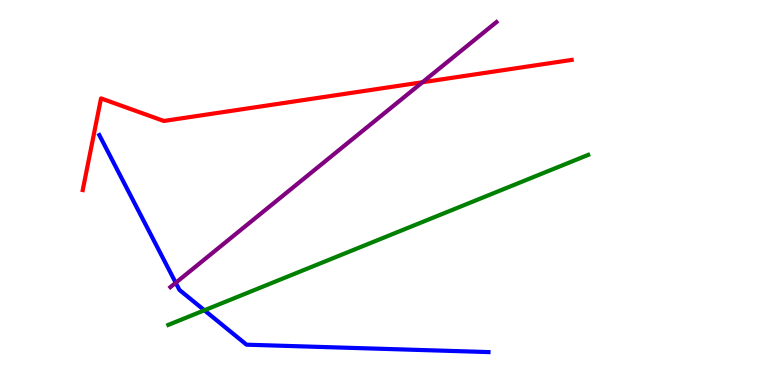[{'lines': ['blue', 'red'], 'intersections': []}, {'lines': ['green', 'red'], 'intersections': []}, {'lines': ['purple', 'red'], 'intersections': [{'x': 5.45, 'y': 7.86}]}, {'lines': ['blue', 'green'], 'intersections': [{'x': 2.64, 'y': 1.94}]}, {'lines': ['blue', 'purple'], 'intersections': [{'x': 2.27, 'y': 2.66}]}, {'lines': ['green', 'purple'], 'intersections': []}]